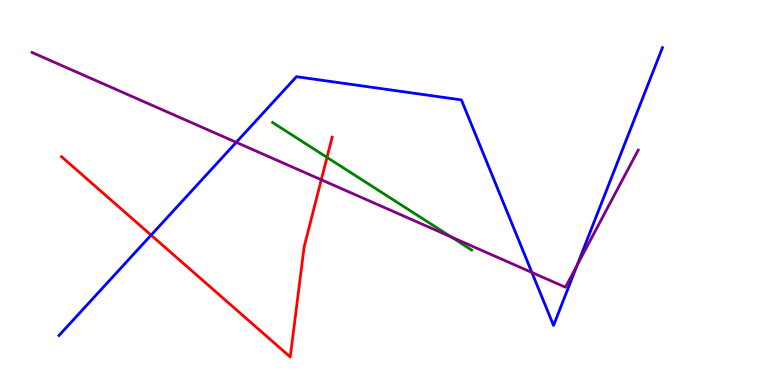[{'lines': ['blue', 'red'], 'intersections': [{'x': 1.95, 'y': 3.89}]}, {'lines': ['green', 'red'], 'intersections': [{'x': 4.22, 'y': 5.91}]}, {'lines': ['purple', 'red'], 'intersections': [{'x': 4.15, 'y': 5.33}]}, {'lines': ['blue', 'green'], 'intersections': []}, {'lines': ['blue', 'purple'], 'intersections': [{'x': 3.05, 'y': 6.3}, {'x': 6.86, 'y': 2.92}, {'x': 7.45, 'y': 3.11}]}, {'lines': ['green', 'purple'], 'intersections': [{'x': 5.82, 'y': 3.85}]}]